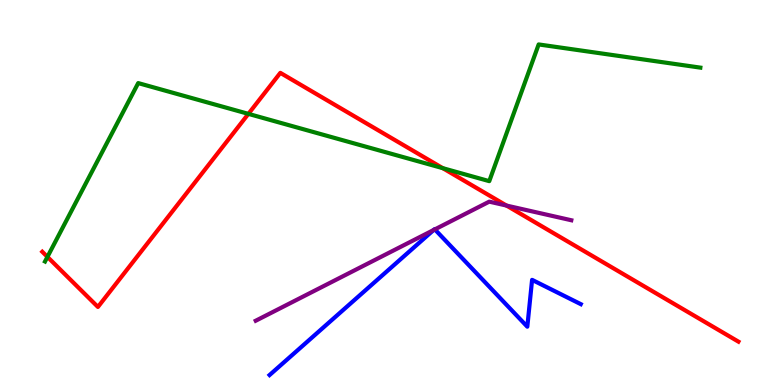[{'lines': ['blue', 'red'], 'intersections': []}, {'lines': ['green', 'red'], 'intersections': [{'x': 0.612, 'y': 3.33}, {'x': 3.2, 'y': 7.04}, {'x': 5.71, 'y': 5.63}]}, {'lines': ['purple', 'red'], 'intersections': [{'x': 6.54, 'y': 4.66}]}, {'lines': ['blue', 'green'], 'intersections': []}, {'lines': ['blue', 'purple'], 'intersections': [{'x': 5.6, 'y': 4.03}, {'x': 5.61, 'y': 4.04}]}, {'lines': ['green', 'purple'], 'intersections': []}]